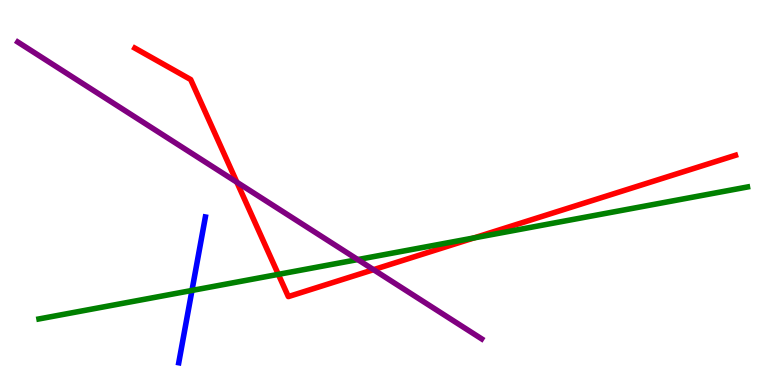[{'lines': ['blue', 'red'], 'intersections': []}, {'lines': ['green', 'red'], 'intersections': [{'x': 3.59, 'y': 2.87}, {'x': 6.12, 'y': 3.82}]}, {'lines': ['purple', 'red'], 'intersections': [{'x': 3.06, 'y': 5.27}, {'x': 4.82, 'y': 3.0}]}, {'lines': ['blue', 'green'], 'intersections': [{'x': 2.48, 'y': 2.46}]}, {'lines': ['blue', 'purple'], 'intersections': []}, {'lines': ['green', 'purple'], 'intersections': [{'x': 4.62, 'y': 3.26}]}]